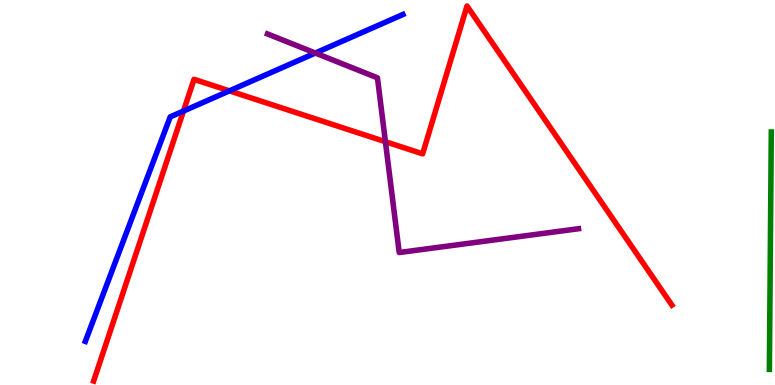[{'lines': ['blue', 'red'], 'intersections': [{'x': 2.37, 'y': 7.12}, {'x': 2.96, 'y': 7.64}]}, {'lines': ['green', 'red'], 'intersections': []}, {'lines': ['purple', 'red'], 'intersections': [{'x': 4.97, 'y': 6.32}]}, {'lines': ['blue', 'green'], 'intersections': []}, {'lines': ['blue', 'purple'], 'intersections': [{'x': 4.07, 'y': 8.62}]}, {'lines': ['green', 'purple'], 'intersections': []}]